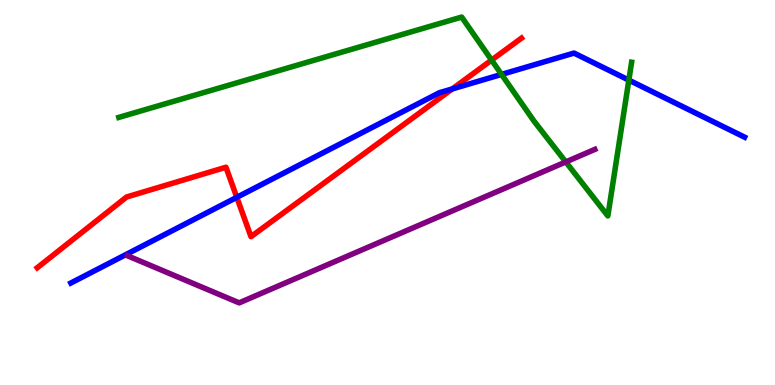[{'lines': ['blue', 'red'], 'intersections': [{'x': 3.06, 'y': 4.87}, {'x': 5.84, 'y': 7.69}]}, {'lines': ['green', 'red'], 'intersections': [{'x': 6.34, 'y': 8.44}]}, {'lines': ['purple', 'red'], 'intersections': []}, {'lines': ['blue', 'green'], 'intersections': [{'x': 6.47, 'y': 8.07}, {'x': 8.11, 'y': 7.92}]}, {'lines': ['blue', 'purple'], 'intersections': []}, {'lines': ['green', 'purple'], 'intersections': [{'x': 7.3, 'y': 5.79}]}]